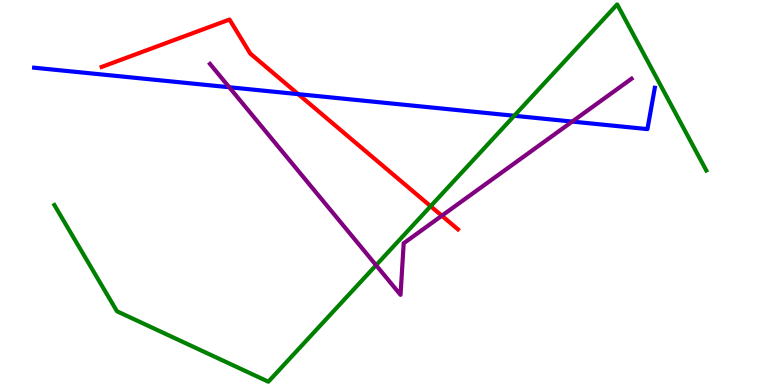[{'lines': ['blue', 'red'], 'intersections': [{'x': 3.85, 'y': 7.55}]}, {'lines': ['green', 'red'], 'intersections': [{'x': 5.56, 'y': 4.64}]}, {'lines': ['purple', 'red'], 'intersections': [{'x': 5.7, 'y': 4.4}]}, {'lines': ['blue', 'green'], 'intersections': [{'x': 6.64, 'y': 6.99}]}, {'lines': ['blue', 'purple'], 'intersections': [{'x': 2.96, 'y': 7.73}, {'x': 7.38, 'y': 6.84}]}, {'lines': ['green', 'purple'], 'intersections': [{'x': 4.85, 'y': 3.11}]}]